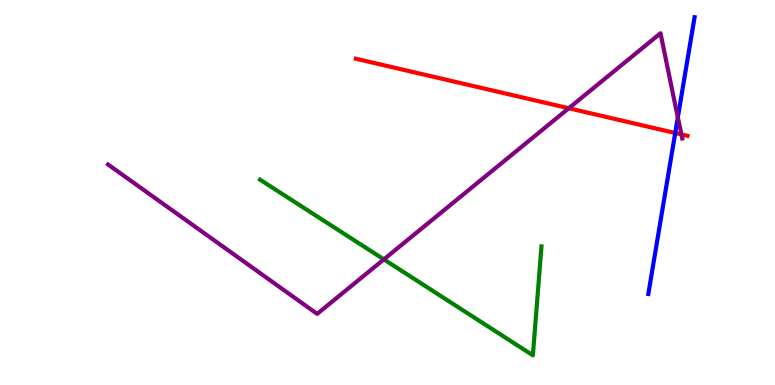[{'lines': ['blue', 'red'], 'intersections': [{'x': 8.71, 'y': 6.55}]}, {'lines': ['green', 'red'], 'intersections': []}, {'lines': ['purple', 'red'], 'intersections': [{'x': 7.34, 'y': 7.19}, {'x': 8.79, 'y': 6.51}]}, {'lines': ['blue', 'green'], 'intersections': []}, {'lines': ['blue', 'purple'], 'intersections': [{'x': 8.75, 'y': 6.95}]}, {'lines': ['green', 'purple'], 'intersections': [{'x': 4.95, 'y': 3.26}]}]